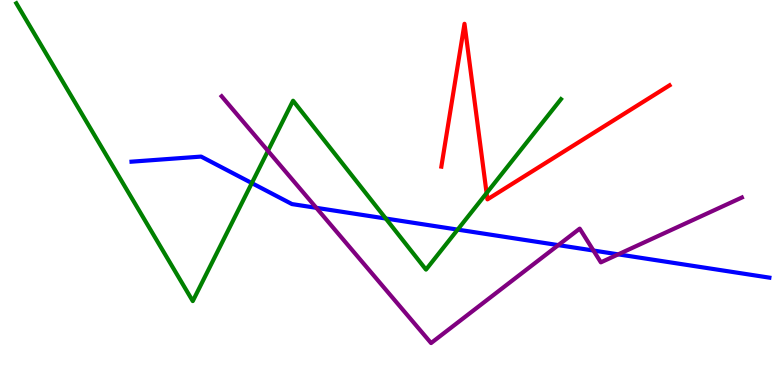[{'lines': ['blue', 'red'], 'intersections': []}, {'lines': ['green', 'red'], 'intersections': [{'x': 6.28, 'y': 4.98}]}, {'lines': ['purple', 'red'], 'intersections': []}, {'lines': ['blue', 'green'], 'intersections': [{'x': 3.25, 'y': 5.24}, {'x': 4.98, 'y': 4.32}, {'x': 5.91, 'y': 4.04}]}, {'lines': ['blue', 'purple'], 'intersections': [{'x': 4.08, 'y': 4.6}, {'x': 7.2, 'y': 3.63}, {'x': 7.66, 'y': 3.49}, {'x': 7.98, 'y': 3.39}]}, {'lines': ['green', 'purple'], 'intersections': [{'x': 3.46, 'y': 6.08}]}]